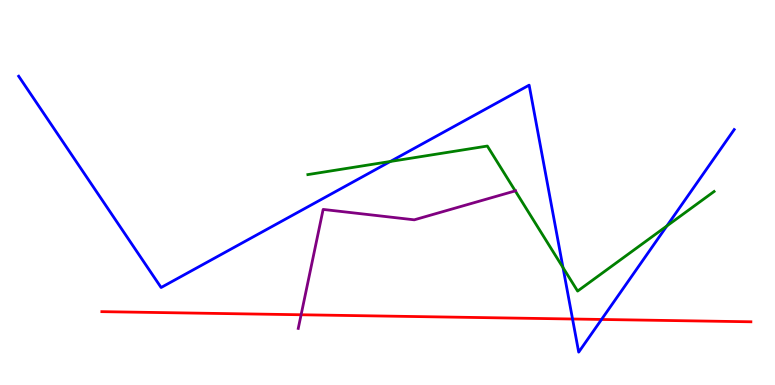[{'lines': ['blue', 'red'], 'intersections': [{'x': 7.39, 'y': 1.71}, {'x': 7.76, 'y': 1.7}]}, {'lines': ['green', 'red'], 'intersections': []}, {'lines': ['purple', 'red'], 'intersections': [{'x': 3.89, 'y': 1.82}]}, {'lines': ['blue', 'green'], 'intersections': [{'x': 5.04, 'y': 5.81}, {'x': 7.26, 'y': 3.05}, {'x': 8.6, 'y': 4.13}]}, {'lines': ['blue', 'purple'], 'intersections': []}, {'lines': ['green', 'purple'], 'intersections': [{'x': 6.65, 'y': 5.04}]}]